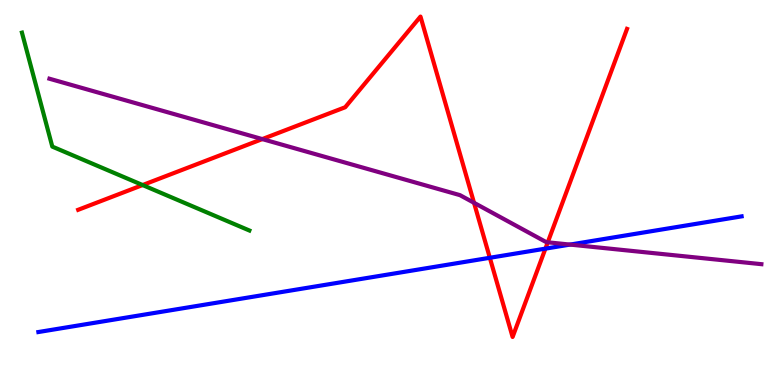[{'lines': ['blue', 'red'], 'intersections': [{'x': 6.32, 'y': 3.3}, {'x': 7.04, 'y': 3.54}]}, {'lines': ['green', 'red'], 'intersections': [{'x': 1.84, 'y': 5.19}]}, {'lines': ['purple', 'red'], 'intersections': [{'x': 3.38, 'y': 6.39}, {'x': 6.12, 'y': 4.73}, {'x': 7.07, 'y': 3.71}]}, {'lines': ['blue', 'green'], 'intersections': []}, {'lines': ['blue', 'purple'], 'intersections': [{'x': 7.36, 'y': 3.65}]}, {'lines': ['green', 'purple'], 'intersections': []}]